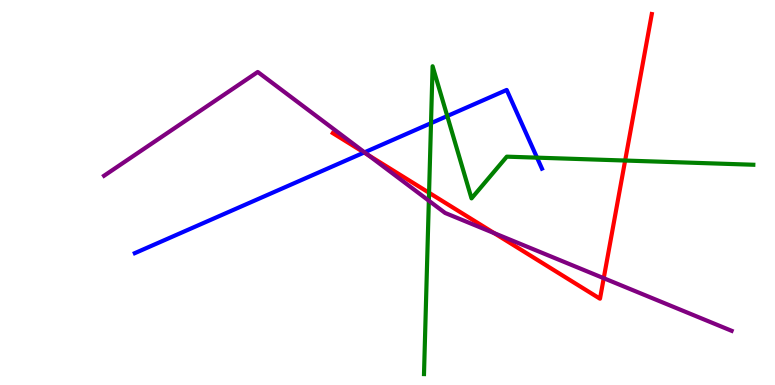[{'lines': ['blue', 'red'], 'intersections': [{'x': 4.7, 'y': 6.04}]}, {'lines': ['green', 'red'], 'intersections': [{'x': 5.54, 'y': 4.99}, {'x': 8.07, 'y': 5.83}]}, {'lines': ['purple', 'red'], 'intersections': [{'x': 4.75, 'y': 5.98}, {'x': 6.38, 'y': 3.94}, {'x': 7.79, 'y': 2.77}]}, {'lines': ['blue', 'green'], 'intersections': [{'x': 5.56, 'y': 6.8}, {'x': 5.77, 'y': 6.99}, {'x': 6.93, 'y': 5.91}]}, {'lines': ['blue', 'purple'], 'intersections': [{'x': 4.7, 'y': 6.04}]}, {'lines': ['green', 'purple'], 'intersections': [{'x': 5.53, 'y': 4.79}]}]